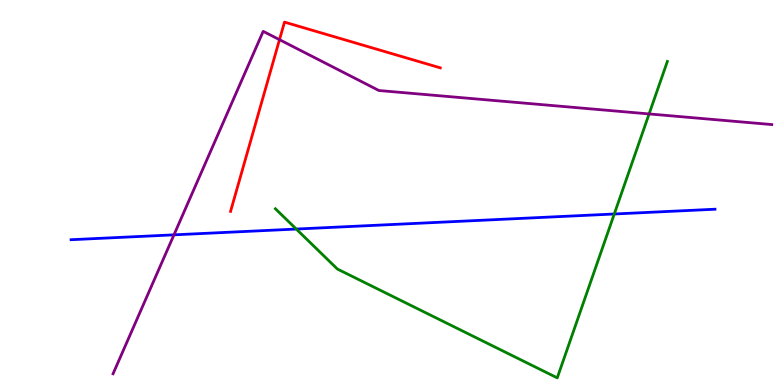[{'lines': ['blue', 'red'], 'intersections': []}, {'lines': ['green', 'red'], 'intersections': []}, {'lines': ['purple', 'red'], 'intersections': [{'x': 3.61, 'y': 8.97}]}, {'lines': ['blue', 'green'], 'intersections': [{'x': 3.82, 'y': 4.05}, {'x': 7.93, 'y': 4.44}]}, {'lines': ['blue', 'purple'], 'intersections': [{'x': 2.24, 'y': 3.9}]}, {'lines': ['green', 'purple'], 'intersections': [{'x': 8.38, 'y': 7.04}]}]